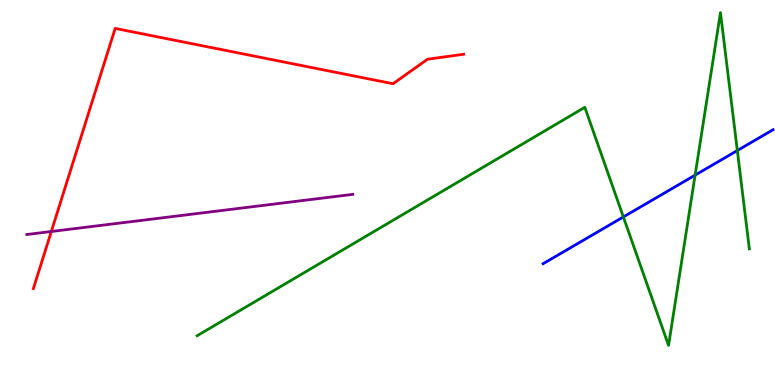[{'lines': ['blue', 'red'], 'intersections': []}, {'lines': ['green', 'red'], 'intersections': []}, {'lines': ['purple', 'red'], 'intersections': [{'x': 0.662, 'y': 3.99}]}, {'lines': ['blue', 'green'], 'intersections': [{'x': 8.04, 'y': 4.37}, {'x': 8.97, 'y': 5.45}, {'x': 9.51, 'y': 6.09}]}, {'lines': ['blue', 'purple'], 'intersections': []}, {'lines': ['green', 'purple'], 'intersections': []}]